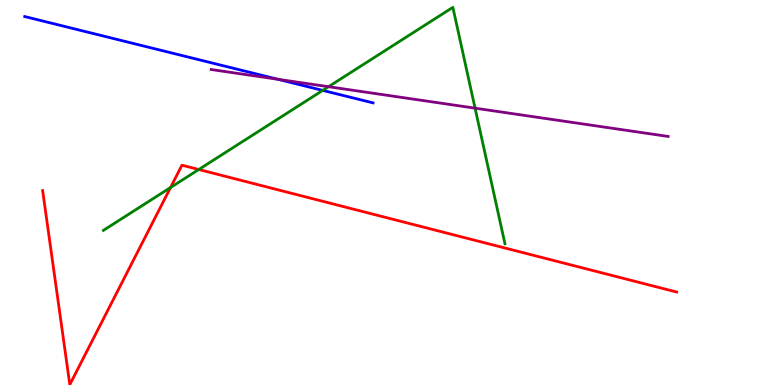[{'lines': ['blue', 'red'], 'intersections': []}, {'lines': ['green', 'red'], 'intersections': [{'x': 2.2, 'y': 5.13}, {'x': 2.56, 'y': 5.6}]}, {'lines': ['purple', 'red'], 'intersections': []}, {'lines': ['blue', 'green'], 'intersections': [{'x': 4.16, 'y': 7.65}]}, {'lines': ['blue', 'purple'], 'intersections': [{'x': 3.59, 'y': 7.94}]}, {'lines': ['green', 'purple'], 'intersections': [{'x': 4.24, 'y': 7.75}, {'x': 6.13, 'y': 7.19}]}]